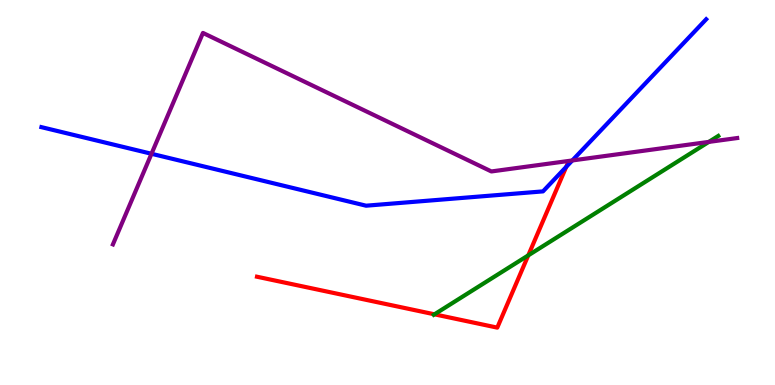[{'lines': ['blue', 'red'], 'intersections': [{'x': 7.31, 'y': 5.67}]}, {'lines': ['green', 'red'], 'intersections': [{'x': 5.61, 'y': 1.84}, {'x': 6.82, 'y': 3.37}]}, {'lines': ['purple', 'red'], 'intersections': []}, {'lines': ['blue', 'green'], 'intersections': []}, {'lines': ['blue', 'purple'], 'intersections': [{'x': 1.95, 'y': 6.01}, {'x': 7.38, 'y': 5.83}]}, {'lines': ['green', 'purple'], 'intersections': [{'x': 9.15, 'y': 6.31}]}]